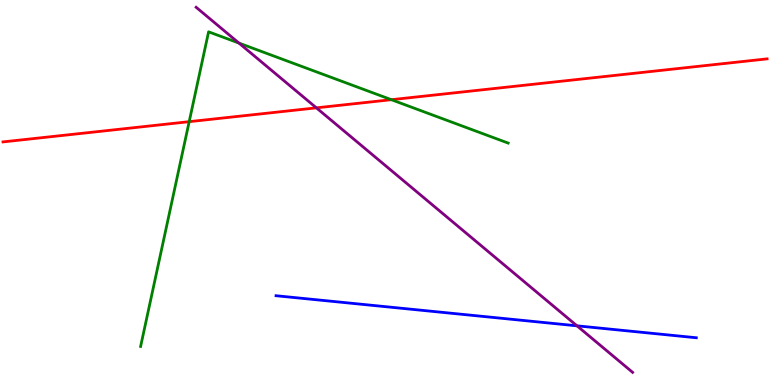[{'lines': ['blue', 'red'], 'intersections': []}, {'lines': ['green', 'red'], 'intersections': [{'x': 2.44, 'y': 6.84}, {'x': 5.05, 'y': 7.41}]}, {'lines': ['purple', 'red'], 'intersections': [{'x': 4.08, 'y': 7.2}]}, {'lines': ['blue', 'green'], 'intersections': []}, {'lines': ['blue', 'purple'], 'intersections': [{'x': 7.44, 'y': 1.54}]}, {'lines': ['green', 'purple'], 'intersections': [{'x': 3.08, 'y': 8.88}]}]